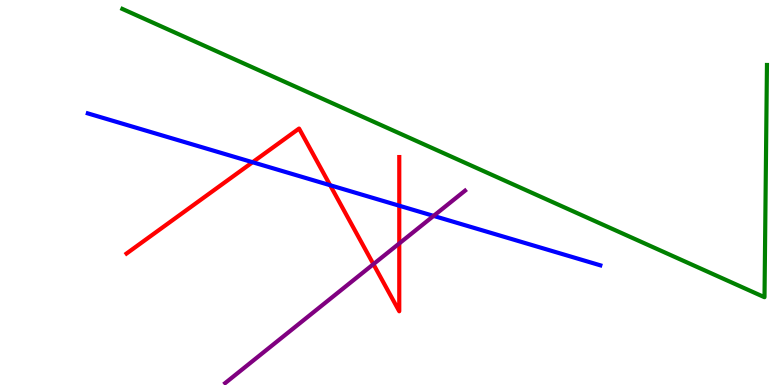[{'lines': ['blue', 'red'], 'intersections': [{'x': 3.26, 'y': 5.79}, {'x': 4.26, 'y': 5.19}, {'x': 5.15, 'y': 4.66}]}, {'lines': ['green', 'red'], 'intersections': []}, {'lines': ['purple', 'red'], 'intersections': [{'x': 4.82, 'y': 3.14}, {'x': 5.15, 'y': 3.68}]}, {'lines': ['blue', 'green'], 'intersections': []}, {'lines': ['blue', 'purple'], 'intersections': [{'x': 5.59, 'y': 4.39}]}, {'lines': ['green', 'purple'], 'intersections': []}]